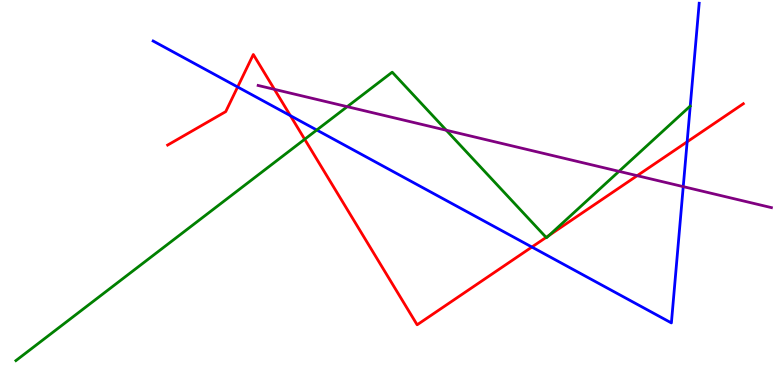[{'lines': ['blue', 'red'], 'intersections': [{'x': 3.07, 'y': 7.74}, {'x': 3.75, 'y': 7.0}, {'x': 6.86, 'y': 3.58}, {'x': 8.87, 'y': 6.32}]}, {'lines': ['green', 'red'], 'intersections': [{'x': 3.93, 'y': 6.38}, {'x': 7.05, 'y': 3.83}, {'x': 7.09, 'y': 3.89}]}, {'lines': ['purple', 'red'], 'intersections': [{'x': 3.54, 'y': 7.68}, {'x': 8.22, 'y': 5.44}]}, {'lines': ['blue', 'green'], 'intersections': [{'x': 4.09, 'y': 6.62}]}, {'lines': ['blue', 'purple'], 'intersections': [{'x': 8.82, 'y': 5.15}]}, {'lines': ['green', 'purple'], 'intersections': [{'x': 4.48, 'y': 7.23}, {'x': 5.76, 'y': 6.62}, {'x': 7.99, 'y': 5.55}]}]